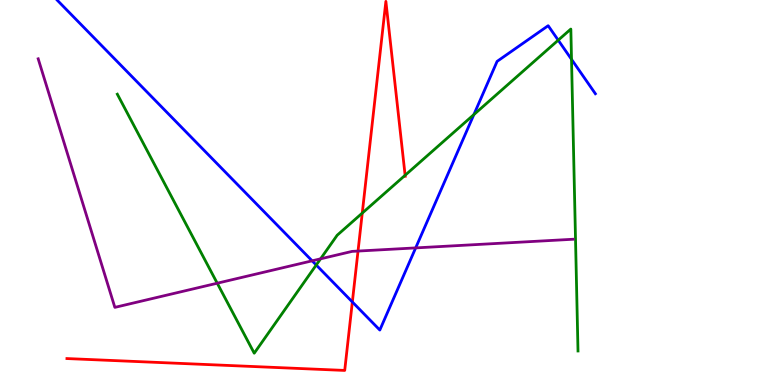[{'lines': ['blue', 'red'], 'intersections': [{'x': 4.55, 'y': 2.16}]}, {'lines': ['green', 'red'], 'intersections': [{'x': 4.67, 'y': 4.47}, {'x': 5.23, 'y': 5.45}]}, {'lines': ['purple', 'red'], 'intersections': [{'x': 4.62, 'y': 3.48}]}, {'lines': ['blue', 'green'], 'intersections': [{'x': 4.08, 'y': 3.12}, {'x': 6.11, 'y': 7.02}, {'x': 7.2, 'y': 8.96}, {'x': 7.37, 'y': 8.46}]}, {'lines': ['blue', 'purple'], 'intersections': [{'x': 4.03, 'y': 3.23}, {'x': 5.36, 'y': 3.56}]}, {'lines': ['green', 'purple'], 'intersections': [{'x': 2.8, 'y': 2.64}, {'x': 4.14, 'y': 3.28}]}]